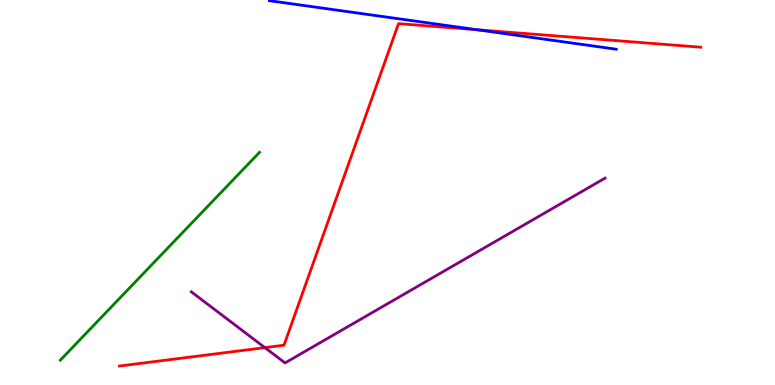[{'lines': ['blue', 'red'], 'intersections': [{'x': 6.16, 'y': 9.23}]}, {'lines': ['green', 'red'], 'intersections': []}, {'lines': ['purple', 'red'], 'intersections': [{'x': 3.42, 'y': 0.971}]}, {'lines': ['blue', 'green'], 'intersections': []}, {'lines': ['blue', 'purple'], 'intersections': []}, {'lines': ['green', 'purple'], 'intersections': []}]